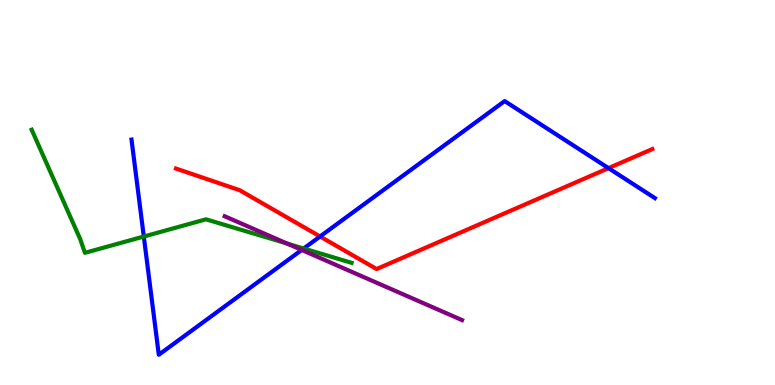[{'lines': ['blue', 'red'], 'intersections': [{'x': 4.13, 'y': 3.86}, {'x': 7.85, 'y': 5.63}]}, {'lines': ['green', 'red'], 'intersections': []}, {'lines': ['purple', 'red'], 'intersections': []}, {'lines': ['blue', 'green'], 'intersections': [{'x': 1.86, 'y': 3.86}, {'x': 3.92, 'y': 3.55}]}, {'lines': ['blue', 'purple'], 'intersections': [{'x': 3.89, 'y': 3.51}]}, {'lines': ['green', 'purple'], 'intersections': [{'x': 3.7, 'y': 3.68}]}]